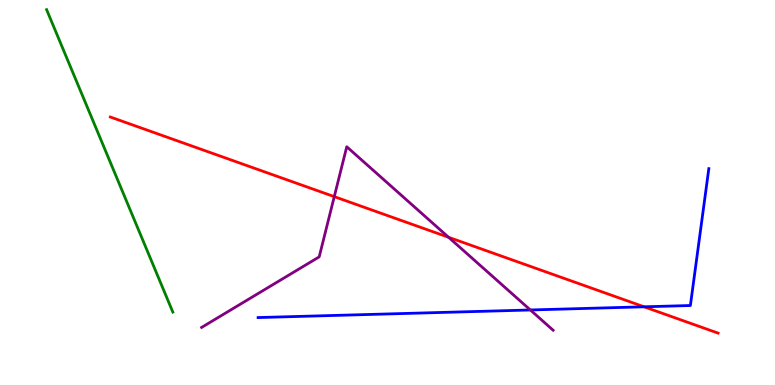[{'lines': ['blue', 'red'], 'intersections': [{'x': 8.31, 'y': 2.03}]}, {'lines': ['green', 'red'], 'intersections': []}, {'lines': ['purple', 'red'], 'intersections': [{'x': 4.31, 'y': 4.89}, {'x': 5.79, 'y': 3.84}]}, {'lines': ['blue', 'green'], 'intersections': []}, {'lines': ['blue', 'purple'], 'intersections': [{'x': 6.84, 'y': 1.95}]}, {'lines': ['green', 'purple'], 'intersections': []}]